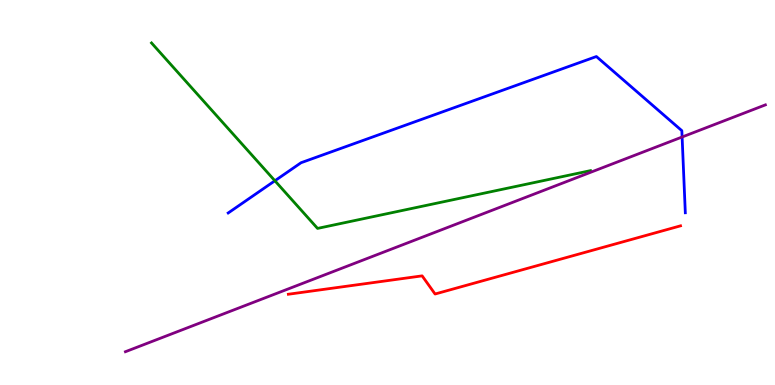[{'lines': ['blue', 'red'], 'intersections': []}, {'lines': ['green', 'red'], 'intersections': []}, {'lines': ['purple', 'red'], 'intersections': []}, {'lines': ['blue', 'green'], 'intersections': [{'x': 3.55, 'y': 5.3}]}, {'lines': ['blue', 'purple'], 'intersections': [{'x': 8.8, 'y': 6.44}]}, {'lines': ['green', 'purple'], 'intersections': []}]